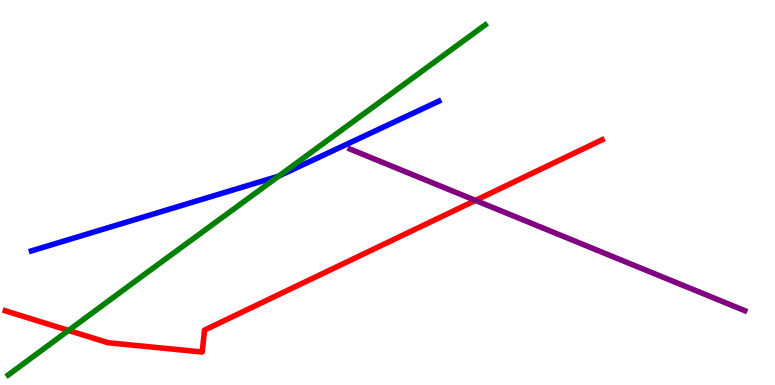[{'lines': ['blue', 'red'], 'intersections': []}, {'lines': ['green', 'red'], 'intersections': [{'x': 0.885, 'y': 1.42}]}, {'lines': ['purple', 'red'], 'intersections': [{'x': 6.14, 'y': 4.79}]}, {'lines': ['blue', 'green'], 'intersections': [{'x': 3.6, 'y': 5.43}]}, {'lines': ['blue', 'purple'], 'intersections': []}, {'lines': ['green', 'purple'], 'intersections': []}]